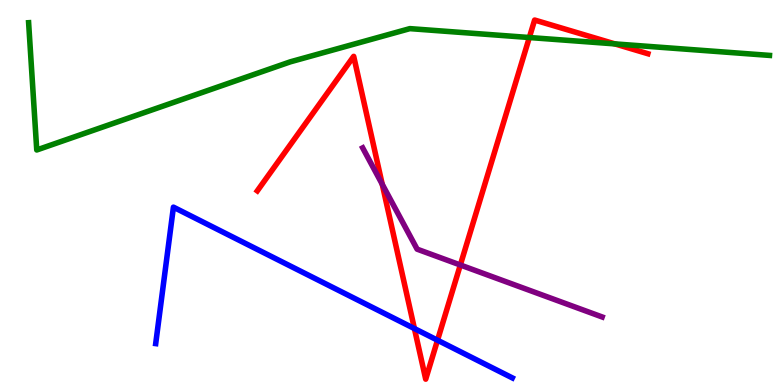[{'lines': ['blue', 'red'], 'intersections': [{'x': 5.35, 'y': 1.47}, {'x': 5.65, 'y': 1.16}]}, {'lines': ['green', 'red'], 'intersections': [{'x': 6.83, 'y': 9.03}, {'x': 7.93, 'y': 8.86}]}, {'lines': ['purple', 'red'], 'intersections': [{'x': 4.93, 'y': 5.21}, {'x': 5.94, 'y': 3.12}]}, {'lines': ['blue', 'green'], 'intersections': []}, {'lines': ['blue', 'purple'], 'intersections': []}, {'lines': ['green', 'purple'], 'intersections': []}]